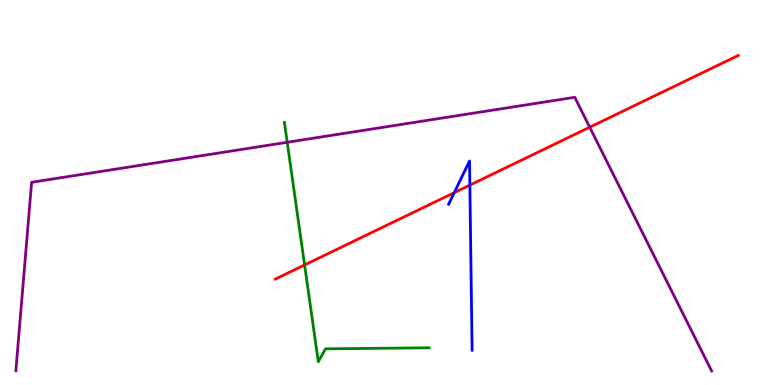[{'lines': ['blue', 'red'], 'intersections': [{'x': 5.86, 'y': 5.0}, {'x': 6.06, 'y': 5.19}]}, {'lines': ['green', 'red'], 'intersections': [{'x': 3.93, 'y': 3.12}]}, {'lines': ['purple', 'red'], 'intersections': [{'x': 7.61, 'y': 6.7}]}, {'lines': ['blue', 'green'], 'intersections': []}, {'lines': ['blue', 'purple'], 'intersections': []}, {'lines': ['green', 'purple'], 'intersections': [{'x': 3.71, 'y': 6.3}]}]